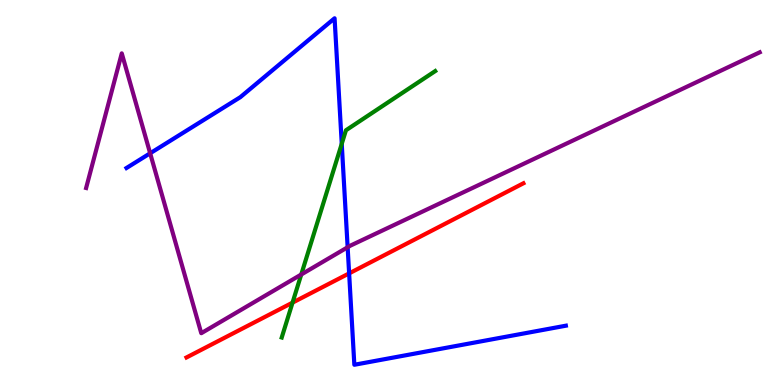[{'lines': ['blue', 'red'], 'intersections': [{'x': 4.5, 'y': 2.9}]}, {'lines': ['green', 'red'], 'intersections': [{'x': 3.77, 'y': 2.14}]}, {'lines': ['purple', 'red'], 'intersections': []}, {'lines': ['blue', 'green'], 'intersections': [{'x': 4.41, 'y': 6.26}]}, {'lines': ['blue', 'purple'], 'intersections': [{'x': 1.94, 'y': 6.02}, {'x': 4.49, 'y': 3.58}]}, {'lines': ['green', 'purple'], 'intersections': [{'x': 3.89, 'y': 2.87}]}]